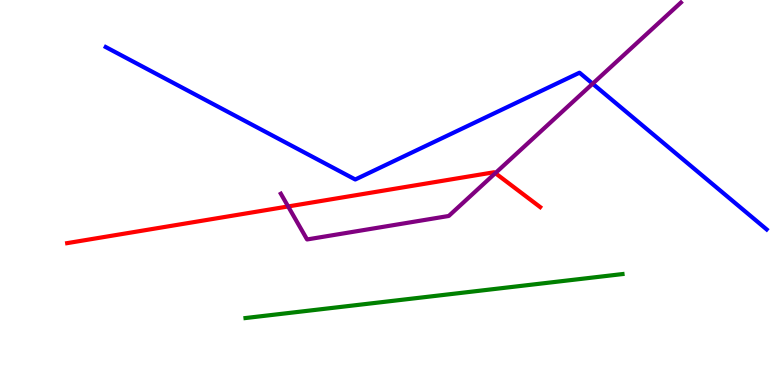[{'lines': ['blue', 'red'], 'intersections': []}, {'lines': ['green', 'red'], 'intersections': []}, {'lines': ['purple', 'red'], 'intersections': [{'x': 3.72, 'y': 4.64}, {'x': 6.39, 'y': 5.5}]}, {'lines': ['blue', 'green'], 'intersections': []}, {'lines': ['blue', 'purple'], 'intersections': [{'x': 7.65, 'y': 7.83}]}, {'lines': ['green', 'purple'], 'intersections': []}]